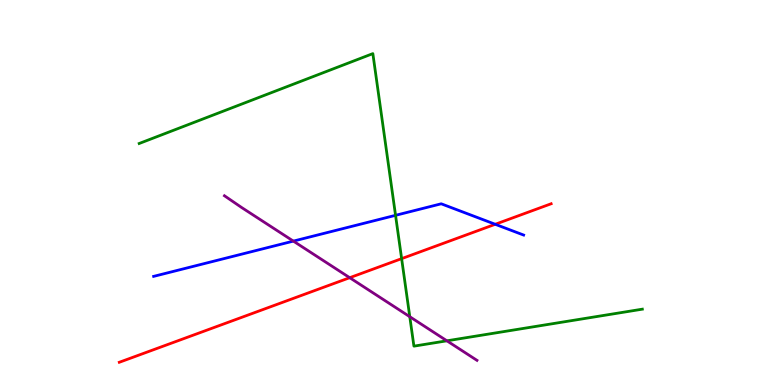[{'lines': ['blue', 'red'], 'intersections': [{'x': 6.39, 'y': 4.17}]}, {'lines': ['green', 'red'], 'intersections': [{'x': 5.18, 'y': 3.28}]}, {'lines': ['purple', 'red'], 'intersections': [{'x': 4.51, 'y': 2.79}]}, {'lines': ['blue', 'green'], 'intersections': [{'x': 5.1, 'y': 4.41}]}, {'lines': ['blue', 'purple'], 'intersections': [{'x': 3.79, 'y': 3.74}]}, {'lines': ['green', 'purple'], 'intersections': [{'x': 5.29, 'y': 1.77}, {'x': 5.77, 'y': 1.15}]}]